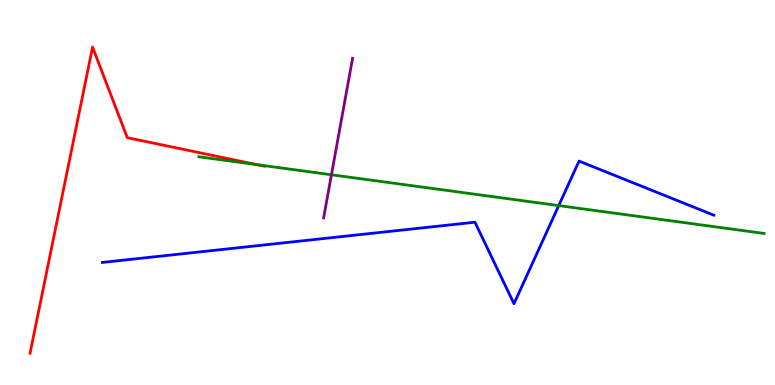[{'lines': ['blue', 'red'], 'intersections': []}, {'lines': ['green', 'red'], 'intersections': [{'x': 3.32, 'y': 5.72}]}, {'lines': ['purple', 'red'], 'intersections': []}, {'lines': ['blue', 'green'], 'intersections': [{'x': 7.21, 'y': 4.66}]}, {'lines': ['blue', 'purple'], 'intersections': []}, {'lines': ['green', 'purple'], 'intersections': [{'x': 4.28, 'y': 5.46}]}]